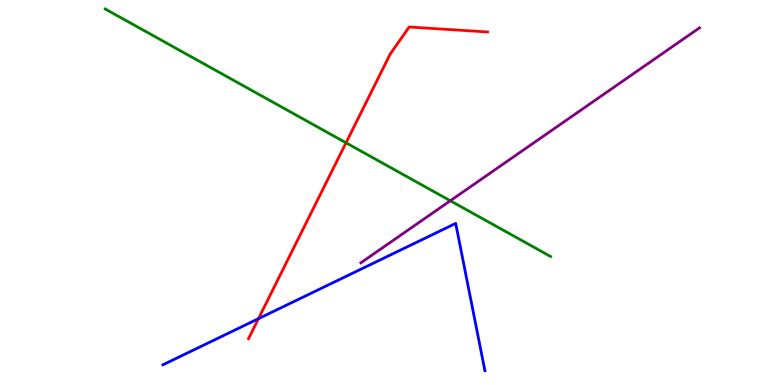[{'lines': ['blue', 'red'], 'intersections': [{'x': 3.34, 'y': 1.72}]}, {'lines': ['green', 'red'], 'intersections': [{'x': 4.46, 'y': 6.29}]}, {'lines': ['purple', 'red'], 'intersections': []}, {'lines': ['blue', 'green'], 'intersections': []}, {'lines': ['blue', 'purple'], 'intersections': []}, {'lines': ['green', 'purple'], 'intersections': [{'x': 5.81, 'y': 4.79}]}]